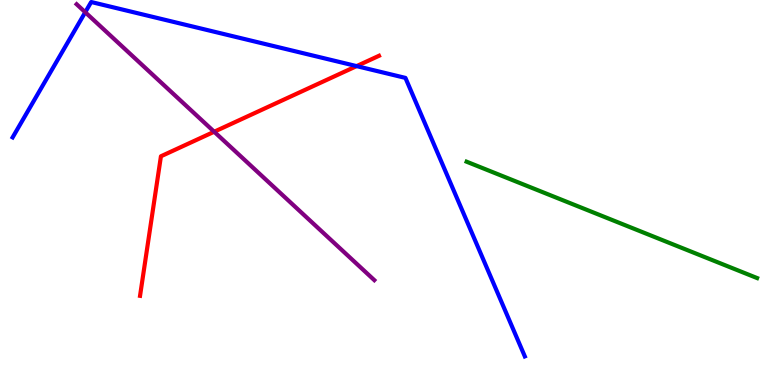[{'lines': ['blue', 'red'], 'intersections': [{'x': 4.6, 'y': 8.28}]}, {'lines': ['green', 'red'], 'intersections': []}, {'lines': ['purple', 'red'], 'intersections': [{'x': 2.76, 'y': 6.58}]}, {'lines': ['blue', 'green'], 'intersections': []}, {'lines': ['blue', 'purple'], 'intersections': [{'x': 1.1, 'y': 9.68}]}, {'lines': ['green', 'purple'], 'intersections': []}]